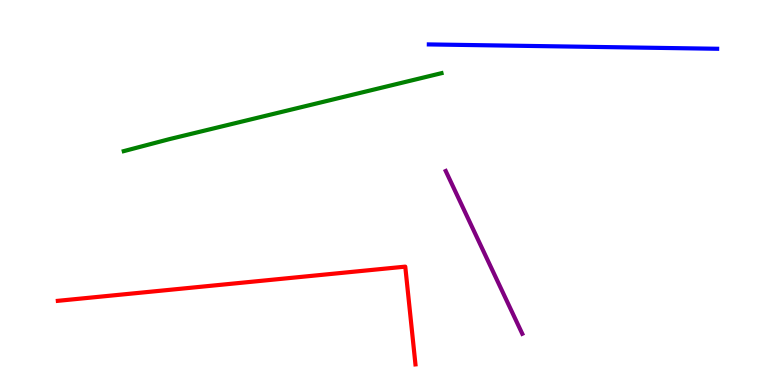[{'lines': ['blue', 'red'], 'intersections': []}, {'lines': ['green', 'red'], 'intersections': []}, {'lines': ['purple', 'red'], 'intersections': []}, {'lines': ['blue', 'green'], 'intersections': []}, {'lines': ['blue', 'purple'], 'intersections': []}, {'lines': ['green', 'purple'], 'intersections': []}]